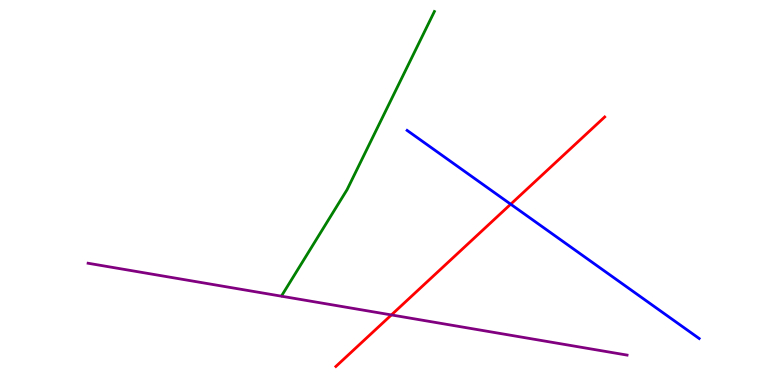[{'lines': ['blue', 'red'], 'intersections': [{'x': 6.59, 'y': 4.7}]}, {'lines': ['green', 'red'], 'intersections': []}, {'lines': ['purple', 'red'], 'intersections': [{'x': 5.05, 'y': 1.82}]}, {'lines': ['blue', 'green'], 'intersections': []}, {'lines': ['blue', 'purple'], 'intersections': []}, {'lines': ['green', 'purple'], 'intersections': []}]